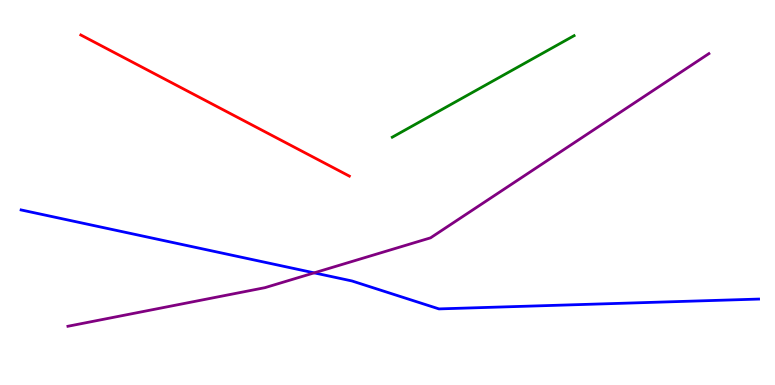[{'lines': ['blue', 'red'], 'intersections': []}, {'lines': ['green', 'red'], 'intersections': []}, {'lines': ['purple', 'red'], 'intersections': []}, {'lines': ['blue', 'green'], 'intersections': []}, {'lines': ['blue', 'purple'], 'intersections': [{'x': 4.05, 'y': 2.91}]}, {'lines': ['green', 'purple'], 'intersections': []}]